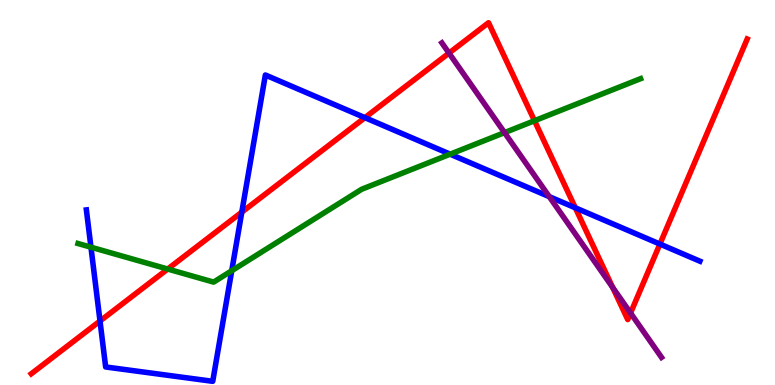[{'lines': ['blue', 'red'], 'intersections': [{'x': 1.29, 'y': 1.66}, {'x': 3.12, 'y': 4.49}, {'x': 4.71, 'y': 6.94}, {'x': 7.42, 'y': 4.6}, {'x': 8.52, 'y': 3.66}]}, {'lines': ['green', 'red'], 'intersections': [{'x': 2.16, 'y': 3.01}, {'x': 6.9, 'y': 6.86}]}, {'lines': ['purple', 'red'], 'intersections': [{'x': 5.79, 'y': 8.62}, {'x': 7.91, 'y': 2.53}, {'x': 8.14, 'y': 1.87}]}, {'lines': ['blue', 'green'], 'intersections': [{'x': 1.17, 'y': 3.58}, {'x': 2.99, 'y': 2.97}, {'x': 5.81, 'y': 6.0}]}, {'lines': ['blue', 'purple'], 'intersections': [{'x': 7.09, 'y': 4.89}]}, {'lines': ['green', 'purple'], 'intersections': [{'x': 6.51, 'y': 6.56}]}]